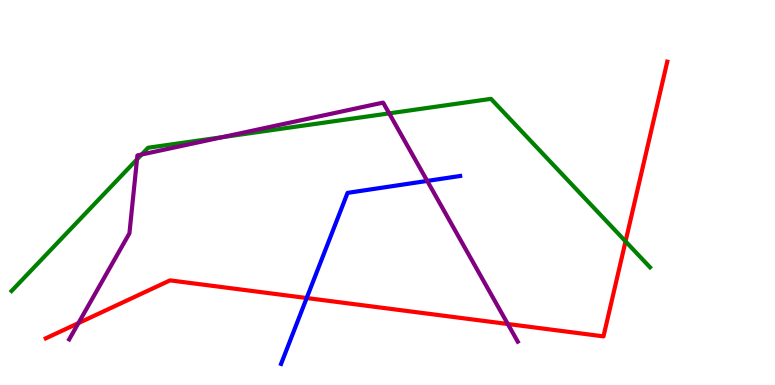[{'lines': ['blue', 'red'], 'intersections': [{'x': 3.96, 'y': 2.26}]}, {'lines': ['green', 'red'], 'intersections': [{'x': 8.07, 'y': 3.73}]}, {'lines': ['purple', 'red'], 'intersections': [{'x': 1.01, 'y': 1.61}, {'x': 6.55, 'y': 1.58}]}, {'lines': ['blue', 'green'], 'intersections': []}, {'lines': ['blue', 'purple'], 'intersections': [{'x': 5.51, 'y': 5.3}]}, {'lines': ['green', 'purple'], 'intersections': [{'x': 1.77, 'y': 5.86}, {'x': 1.83, 'y': 5.99}, {'x': 2.87, 'y': 6.44}, {'x': 5.02, 'y': 7.06}]}]